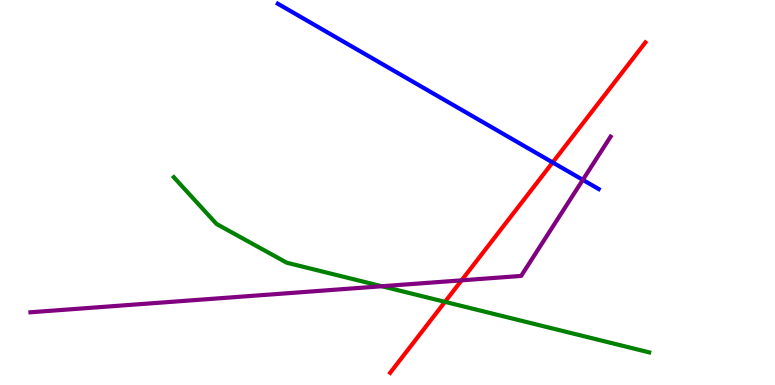[{'lines': ['blue', 'red'], 'intersections': [{'x': 7.13, 'y': 5.78}]}, {'lines': ['green', 'red'], 'intersections': [{'x': 5.74, 'y': 2.16}]}, {'lines': ['purple', 'red'], 'intersections': [{'x': 5.96, 'y': 2.72}]}, {'lines': ['blue', 'green'], 'intersections': []}, {'lines': ['blue', 'purple'], 'intersections': [{'x': 7.52, 'y': 5.33}]}, {'lines': ['green', 'purple'], 'intersections': [{'x': 4.93, 'y': 2.57}]}]